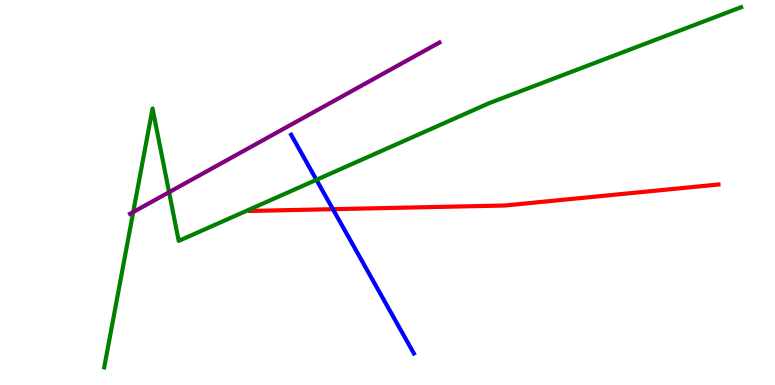[{'lines': ['blue', 'red'], 'intersections': [{'x': 4.3, 'y': 4.57}]}, {'lines': ['green', 'red'], 'intersections': []}, {'lines': ['purple', 'red'], 'intersections': []}, {'lines': ['blue', 'green'], 'intersections': [{'x': 4.08, 'y': 5.33}]}, {'lines': ['blue', 'purple'], 'intersections': []}, {'lines': ['green', 'purple'], 'intersections': [{'x': 1.72, 'y': 4.49}, {'x': 2.18, 'y': 5.01}]}]